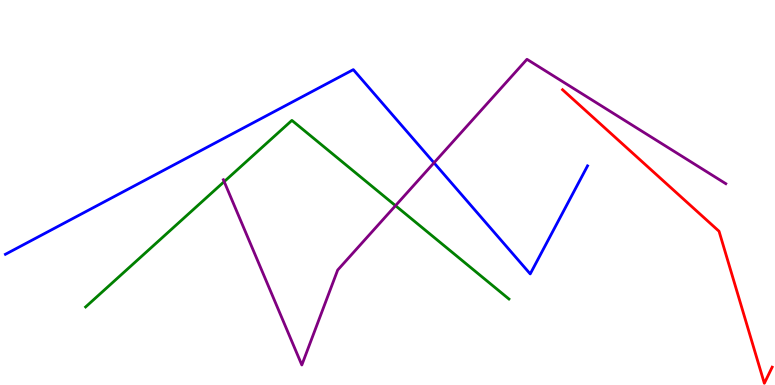[{'lines': ['blue', 'red'], 'intersections': []}, {'lines': ['green', 'red'], 'intersections': []}, {'lines': ['purple', 'red'], 'intersections': []}, {'lines': ['blue', 'green'], 'intersections': []}, {'lines': ['blue', 'purple'], 'intersections': [{'x': 5.6, 'y': 5.77}]}, {'lines': ['green', 'purple'], 'intersections': [{'x': 2.89, 'y': 5.28}, {'x': 5.1, 'y': 4.66}]}]